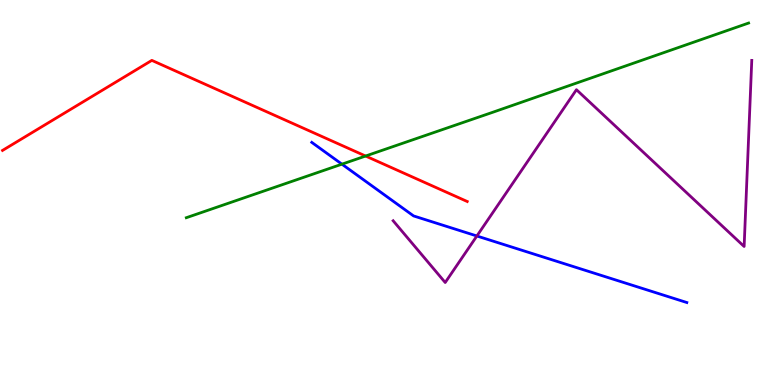[{'lines': ['blue', 'red'], 'intersections': []}, {'lines': ['green', 'red'], 'intersections': [{'x': 4.72, 'y': 5.95}]}, {'lines': ['purple', 'red'], 'intersections': []}, {'lines': ['blue', 'green'], 'intersections': [{'x': 4.41, 'y': 5.74}]}, {'lines': ['blue', 'purple'], 'intersections': [{'x': 6.15, 'y': 3.87}]}, {'lines': ['green', 'purple'], 'intersections': []}]